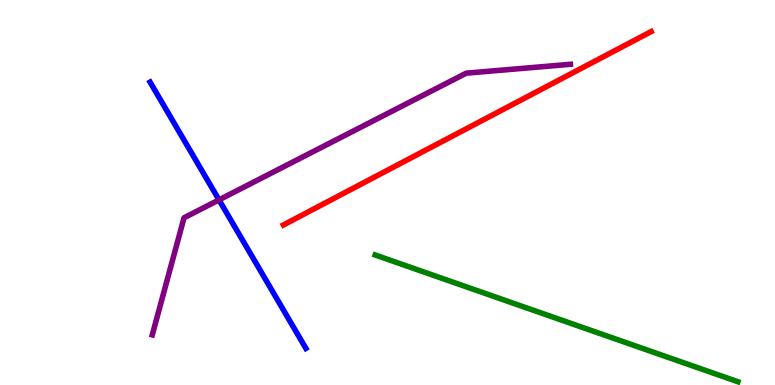[{'lines': ['blue', 'red'], 'intersections': []}, {'lines': ['green', 'red'], 'intersections': []}, {'lines': ['purple', 'red'], 'intersections': []}, {'lines': ['blue', 'green'], 'intersections': []}, {'lines': ['blue', 'purple'], 'intersections': [{'x': 2.83, 'y': 4.81}]}, {'lines': ['green', 'purple'], 'intersections': []}]